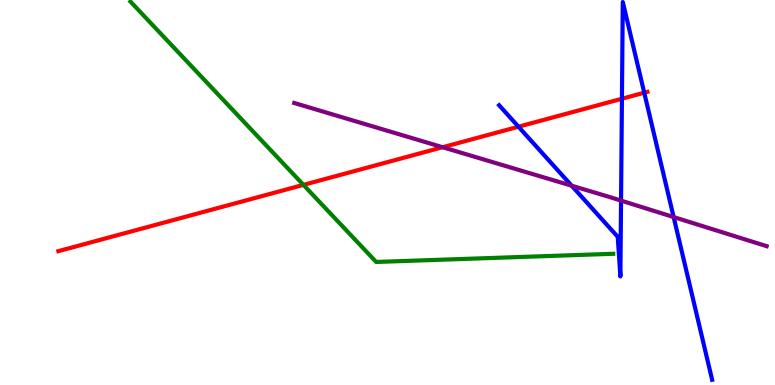[{'lines': ['blue', 'red'], 'intersections': [{'x': 6.69, 'y': 6.71}, {'x': 8.02, 'y': 7.44}, {'x': 8.31, 'y': 7.59}]}, {'lines': ['green', 'red'], 'intersections': [{'x': 3.92, 'y': 5.2}]}, {'lines': ['purple', 'red'], 'intersections': [{'x': 5.71, 'y': 6.18}]}, {'lines': ['blue', 'green'], 'intersections': []}, {'lines': ['blue', 'purple'], 'intersections': [{'x': 7.38, 'y': 5.18}, {'x': 8.01, 'y': 4.79}, {'x': 8.69, 'y': 4.36}]}, {'lines': ['green', 'purple'], 'intersections': []}]